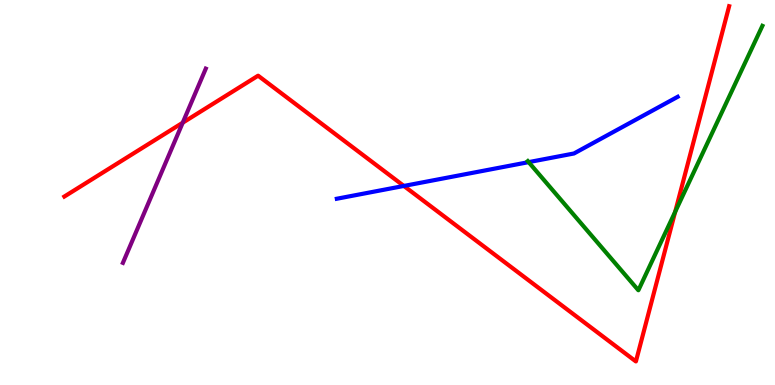[{'lines': ['blue', 'red'], 'intersections': [{'x': 5.21, 'y': 5.17}]}, {'lines': ['green', 'red'], 'intersections': [{'x': 8.71, 'y': 4.5}]}, {'lines': ['purple', 'red'], 'intersections': [{'x': 2.36, 'y': 6.81}]}, {'lines': ['blue', 'green'], 'intersections': [{'x': 6.82, 'y': 5.79}]}, {'lines': ['blue', 'purple'], 'intersections': []}, {'lines': ['green', 'purple'], 'intersections': []}]